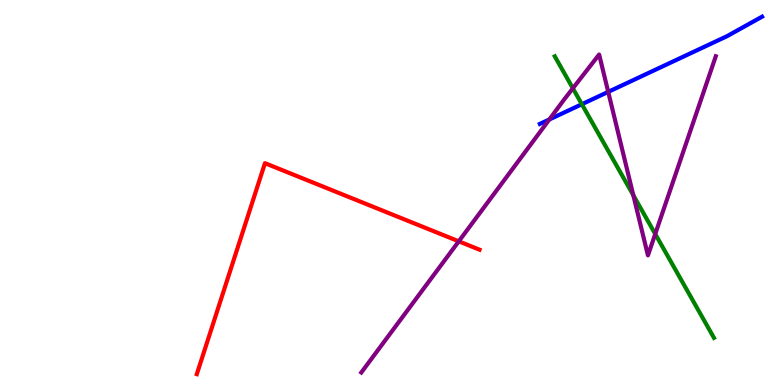[{'lines': ['blue', 'red'], 'intersections': []}, {'lines': ['green', 'red'], 'intersections': []}, {'lines': ['purple', 'red'], 'intersections': [{'x': 5.92, 'y': 3.73}]}, {'lines': ['blue', 'green'], 'intersections': [{'x': 7.51, 'y': 7.29}]}, {'lines': ['blue', 'purple'], 'intersections': [{'x': 7.09, 'y': 6.9}, {'x': 7.85, 'y': 7.61}]}, {'lines': ['green', 'purple'], 'intersections': [{'x': 7.39, 'y': 7.71}, {'x': 8.17, 'y': 4.93}, {'x': 8.45, 'y': 3.92}]}]